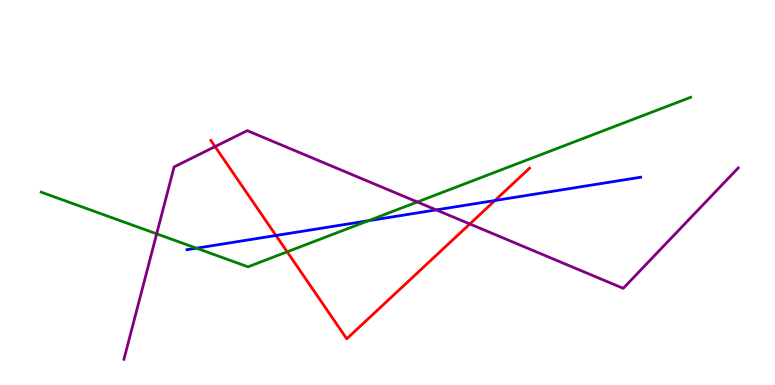[{'lines': ['blue', 'red'], 'intersections': [{'x': 3.56, 'y': 3.88}, {'x': 6.39, 'y': 4.79}]}, {'lines': ['green', 'red'], 'intersections': [{'x': 3.71, 'y': 3.46}]}, {'lines': ['purple', 'red'], 'intersections': [{'x': 2.78, 'y': 6.19}, {'x': 6.06, 'y': 4.18}]}, {'lines': ['blue', 'green'], 'intersections': [{'x': 2.53, 'y': 3.55}, {'x': 4.75, 'y': 4.27}]}, {'lines': ['blue', 'purple'], 'intersections': [{'x': 5.63, 'y': 4.55}]}, {'lines': ['green', 'purple'], 'intersections': [{'x': 2.02, 'y': 3.93}, {'x': 5.39, 'y': 4.75}]}]